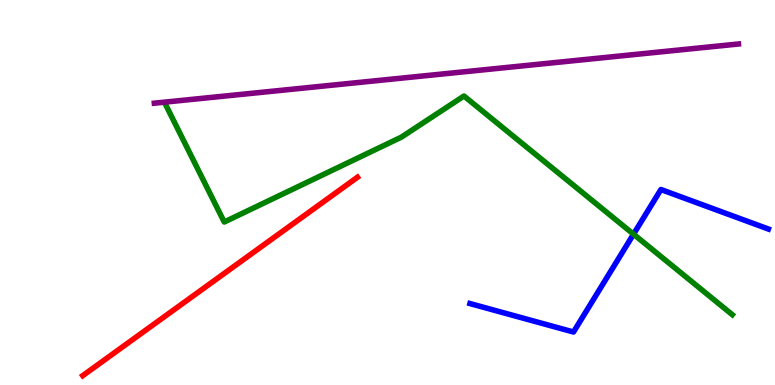[{'lines': ['blue', 'red'], 'intersections': []}, {'lines': ['green', 'red'], 'intersections': []}, {'lines': ['purple', 'red'], 'intersections': []}, {'lines': ['blue', 'green'], 'intersections': [{'x': 8.17, 'y': 3.92}]}, {'lines': ['blue', 'purple'], 'intersections': []}, {'lines': ['green', 'purple'], 'intersections': []}]